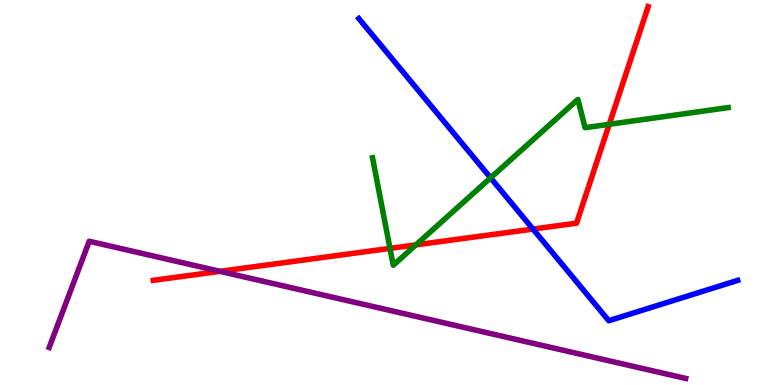[{'lines': ['blue', 'red'], 'intersections': [{'x': 6.88, 'y': 4.05}]}, {'lines': ['green', 'red'], 'intersections': [{'x': 5.03, 'y': 3.55}, {'x': 5.37, 'y': 3.64}, {'x': 7.86, 'y': 6.77}]}, {'lines': ['purple', 'red'], 'intersections': [{'x': 2.84, 'y': 2.95}]}, {'lines': ['blue', 'green'], 'intersections': [{'x': 6.33, 'y': 5.38}]}, {'lines': ['blue', 'purple'], 'intersections': []}, {'lines': ['green', 'purple'], 'intersections': []}]